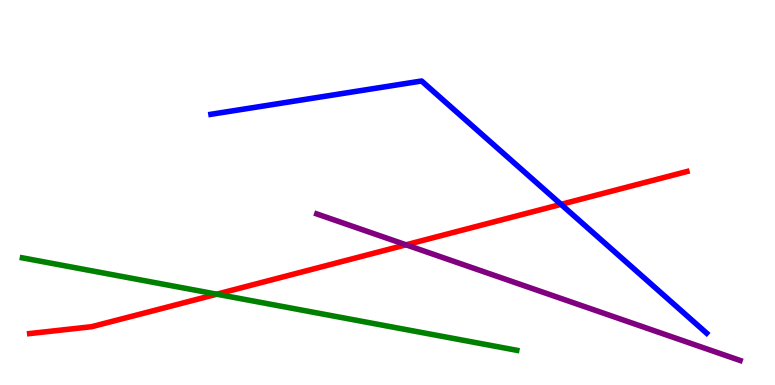[{'lines': ['blue', 'red'], 'intersections': [{'x': 7.24, 'y': 4.69}]}, {'lines': ['green', 'red'], 'intersections': [{'x': 2.8, 'y': 2.36}]}, {'lines': ['purple', 'red'], 'intersections': [{'x': 5.24, 'y': 3.64}]}, {'lines': ['blue', 'green'], 'intersections': []}, {'lines': ['blue', 'purple'], 'intersections': []}, {'lines': ['green', 'purple'], 'intersections': []}]